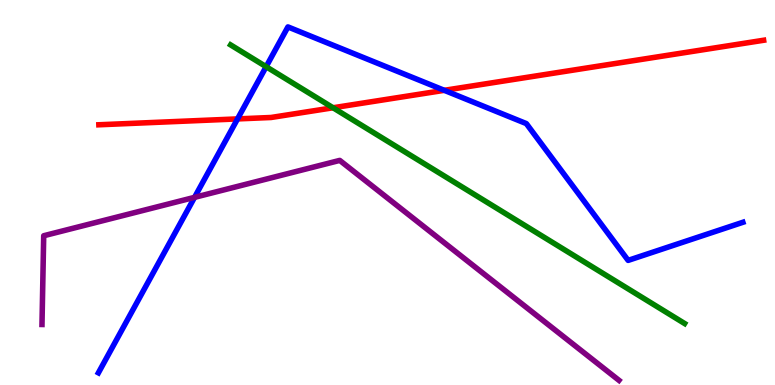[{'lines': ['blue', 'red'], 'intersections': [{'x': 3.06, 'y': 6.91}, {'x': 5.73, 'y': 7.65}]}, {'lines': ['green', 'red'], 'intersections': [{'x': 4.3, 'y': 7.2}]}, {'lines': ['purple', 'red'], 'intersections': []}, {'lines': ['blue', 'green'], 'intersections': [{'x': 3.43, 'y': 8.27}]}, {'lines': ['blue', 'purple'], 'intersections': [{'x': 2.51, 'y': 4.87}]}, {'lines': ['green', 'purple'], 'intersections': []}]